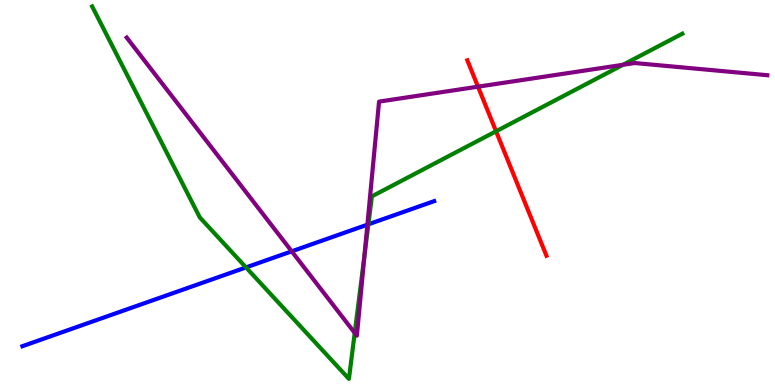[{'lines': ['blue', 'red'], 'intersections': []}, {'lines': ['green', 'red'], 'intersections': [{'x': 6.4, 'y': 6.59}]}, {'lines': ['purple', 'red'], 'intersections': [{'x': 6.17, 'y': 7.75}]}, {'lines': ['blue', 'green'], 'intersections': [{'x': 3.17, 'y': 3.05}, {'x': 4.75, 'y': 4.17}]}, {'lines': ['blue', 'purple'], 'intersections': [{'x': 3.76, 'y': 3.47}, {'x': 4.74, 'y': 4.16}]}, {'lines': ['green', 'purple'], 'intersections': [{'x': 4.58, 'y': 1.35}, {'x': 4.7, 'y': 3.37}, {'x': 8.04, 'y': 8.32}]}]